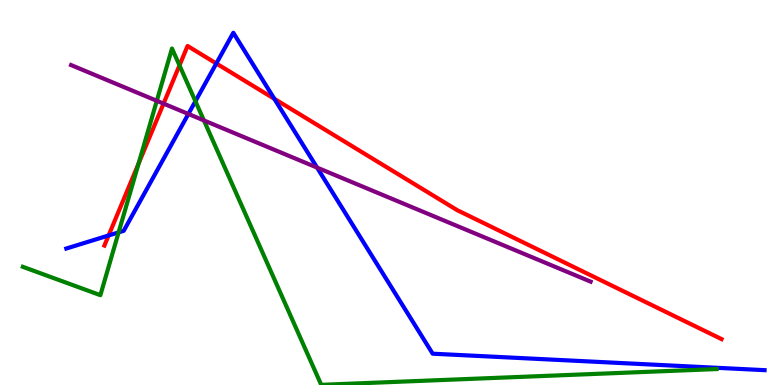[{'lines': ['blue', 'red'], 'intersections': [{'x': 1.4, 'y': 3.88}, {'x': 2.79, 'y': 8.35}, {'x': 3.54, 'y': 7.43}]}, {'lines': ['green', 'red'], 'intersections': [{'x': 1.79, 'y': 5.76}, {'x': 2.32, 'y': 8.3}]}, {'lines': ['purple', 'red'], 'intersections': [{'x': 2.11, 'y': 7.31}]}, {'lines': ['blue', 'green'], 'intersections': [{'x': 1.53, 'y': 3.96}, {'x': 2.52, 'y': 7.37}]}, {'lines': ['blue', 'purple'], 'intersections': [{'x': 2.43, 'y': 7.04}, {'x': 4.09, 'y': 5.65}]}, {'lines': ['green', 'purple'], 'intersections': [{'x': 2.02, 'y': 7.38}, {'x': 2.63, 'y': 6.87}]}]